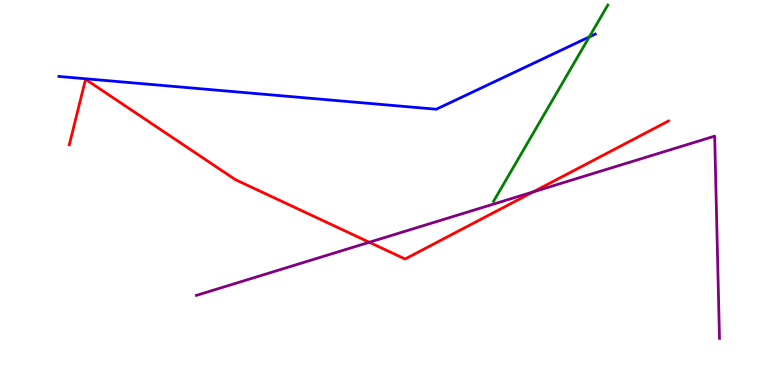[{'lines': ['blue', 'red'], 'intersections': []}, {'lines': ['green', 'red'], 'intersections': []}, {'lines': ['purple', 'red'], 'intersections': [{'x': 4.77, 'y': 3.71}, {'x': 6.88, 'y': 5.01}]}, {'lines': ['blue', 'green'], 'intersections': [{'x': 7.6, 'y': 9.04}]}, {'lines': ['blue', 'purple'], 'intersections': []}, {'lines': ['green', 'purple'], 'intersections': []}]